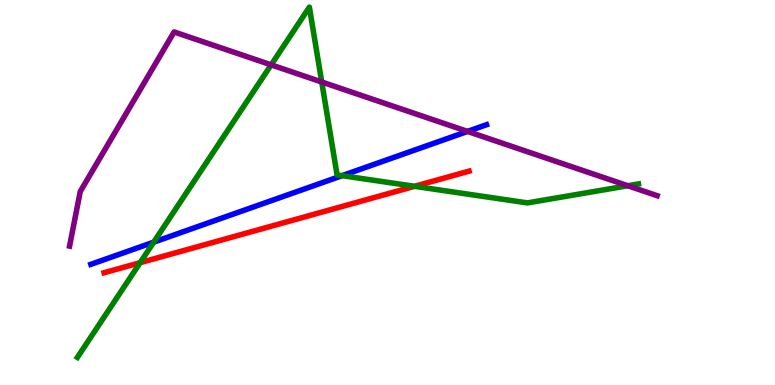[{'lines': ['blue', 'red'], 'intersections': []}, {'lines': ['green', 'red'], 'intersections': [{'x': 1.81, 'y': 3.18}, {'x': 5.35, 'y': 5.16}]}, {'lines': ['purple', 'red'], 'intersections': []}, {'lines': ['blue', 'green'], 'intersections': [{'x': 1.98, 'y': 3.71}, {'x': 4.41, 'y': 5.44}]}, {'lines': ['blue', 'purple'], 'intersections': [{'x': 6.03, 'y': 6.59}]}, {'lines': ['green', 'purple'], 'intersections': [{'x': 3.5, 'y': 8.32}, {'x': 4.15, 'y': 7.87}, {'x': 8.1, 'y': 5.18}]}]